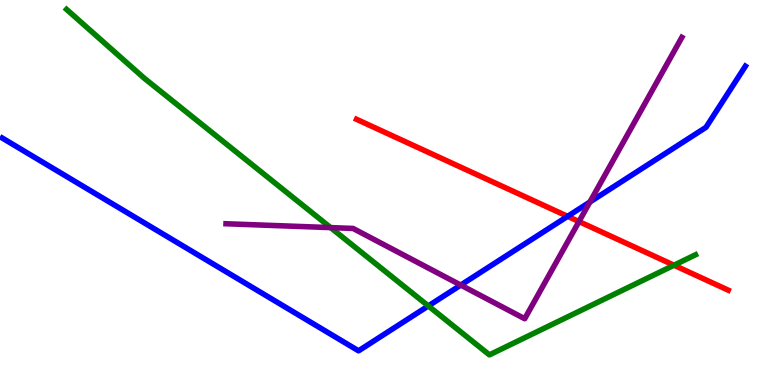[{'lines': ['blue', 'red'], 'intersections': [{'x': 7.32, 'y': 4.38}]}, {'lines': ['green', 'red'], 'intersections': [{'x': 8.7, 'y': 3.11}]}, {'lines': ['purple', 'red'], 'intersections': [{'x': 7.47, 'y': 4.25}]}, {'lines': ['blue', 'green'], 'intersections': [{'x': 5.53, 'y': 2.05}]}, {'lines': ['blue', 'purple'], 'intersections': [{'x': 5.95, 'y': 2.6}, {'x': 7.61, 'y': 4.75}]}, {'lines': ['green', 'purple'], 'intersections': [{'x': 4.27, 'y': 4.09}]}]